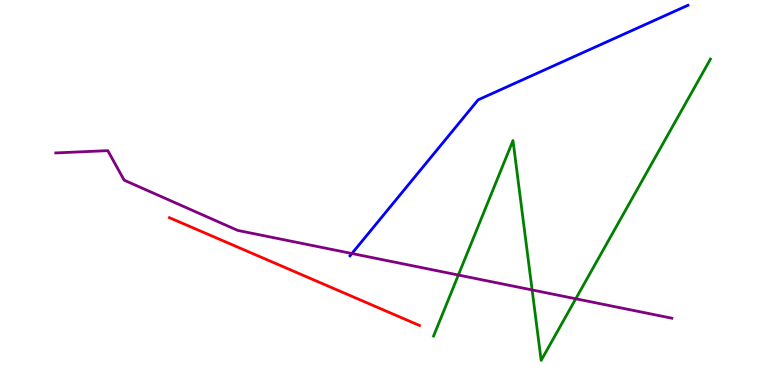[{'lines': ['blue', 'red'], 'intersections': []}, {'lines': ['green', 'red'], 'intersections': []}, {'lines': ['purple', 'red'], 'intersections': []}, {'lines': ['blue', 'green'], 'intersections': []}, {'lines': ['blue', 'purple'], 'intersections': [{'x': 4.54, 'y': 3.42}]}, {'lines': ['green', 'purple'], 'intersections': [{'x': 5.91, 'y': 2.86}, {'x': 6.87, 'y': 2.47}, {'x': 7.43, 'y': 2.24}]}]